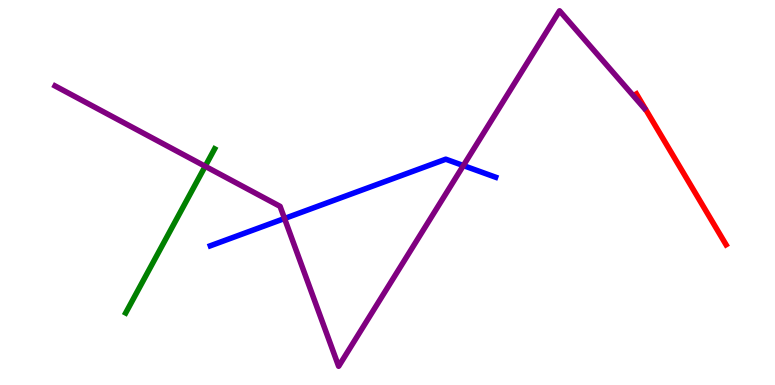[{'lines': ['blue', 'red'], 'intersections': []}, {'lines': ['green', 'red'], 'intersections': []}, {'lines': ['purple', 'red'], 'intersections': []}, {'lines': ['blue', 'green'], 'intersections': []}, {'lines': ['blue', 'purple'], 'intersections': [{'x': 3.67, 'y': 4.32}, {'x': 5.98, 'y': 5.7}]}, {'lines': ['green', 'purple'], 'intersections': [{'x': 2.65, 'y': 5.68}]}]